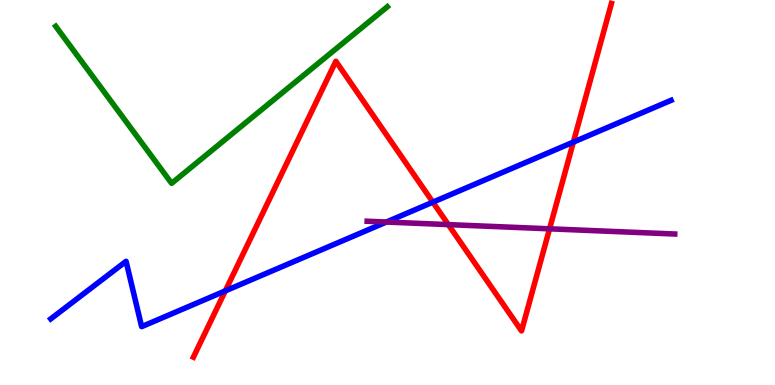[{'lines': ['blue', 'red'], 'intersections': [{'x': 2.91, 'y': 2.44}, {'x': 5.59, 'y': 4.75}, {'x': 7.4, 'y': 6.31}]}, {'lines': ['green', 'red'], 'intersections': []}, {'lines': ['purple', 'red'], 'intersections': [{'x': 5.78, 'y': 4.17}, {'x': 7.09, 'y': 4.06}]}, {'lines': ['blue', 'green'], 'intersections': []}, {'lines': ['blue', 'purple'], 'intersections': [{'x': 4.99, 'y': 4.23}]}, {'lines': ['green', 'purple'], 'intersections': []}]